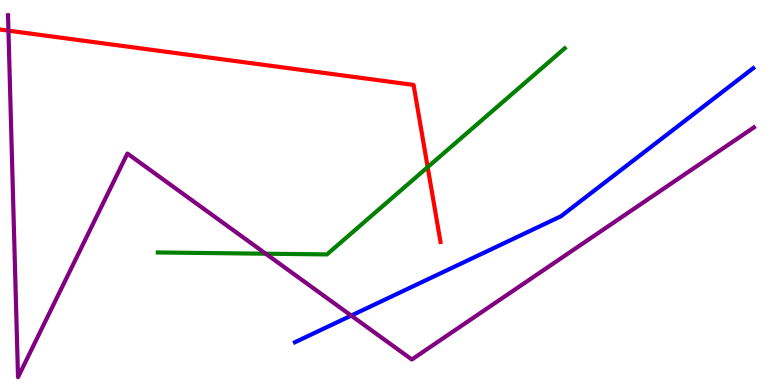[{'lines': ['blue', 'red'], 'intersections': []}, {'lines': ['green', 'red'], 'intersections': [{'x': 5.52, 'y': 5.66}]}, {'lines': ['purple', 'red'], 'intersections': [{'x': 0.109, 'y': 9.2}]}, {'lines': ['blue', 'green'], 'intersections': []}, {'lines': ['blue', 'purple'], 'intersections': [{'x': 4.53, 'y': 1.8}]}, {'lines': ['green', 'purple'], 'intersections': [{'x': 3.43, 'y': 3.41}]}]